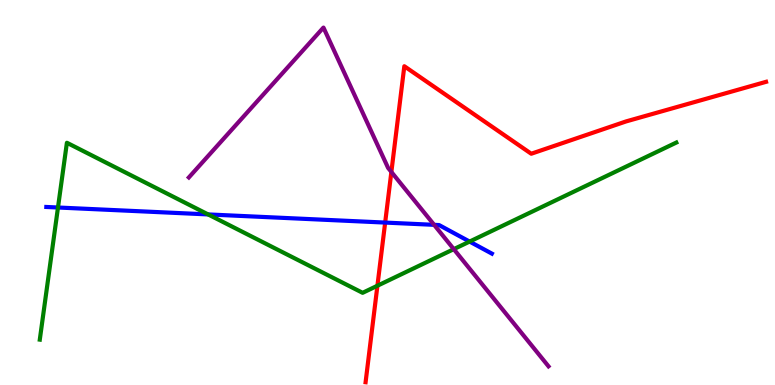[{'lines': ['blue', 'red'], 'intersections': [{'x': 4.97, 'y': 4.22}]}, {'lines': ['green', 'red'], 'intersections': [{'x': 4.87, 'y': 2.58}]}, {'lines': ['purple', 'red'], 'intersections': [{'x': 5.05, 'y': 5.53}]}, {'lines': ['blue', 'green'], 'intersections': [{'x': 0.748, 'y': 4.61}, {'x': 2.69, 'y': 4.43}, {'x': 6.06, 'y': 3.73}]}, {'lines': ['blue', 'purple'], 'intersections': [{'x': 5.6, 'y': 4.16}]}, {'lines': ['green', 'purple'], 'intersections': [{'x': 5.86, 'y': 3.53}]}]